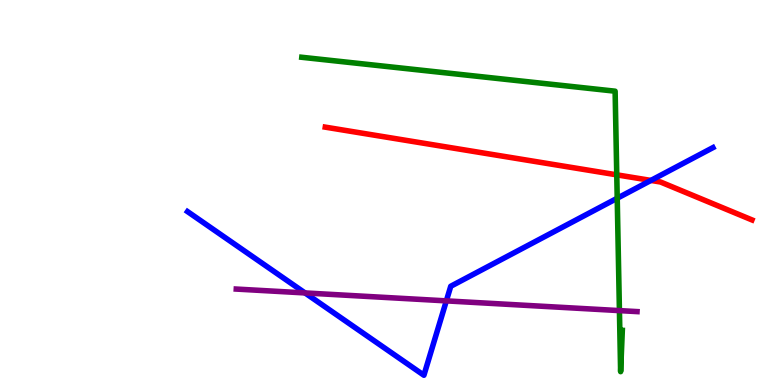[{'lines': ['blue', 'red'], 'intersections': [{'x': 8.4, 'y': 5.31}]}, {'lines': ['green', 'red'], 'intersections': [{'x': 7.96, 'y': 5.46}]}, {'lines': ['purple', 'red'], 'intersections': []}, {'lines': ['blue', 'green'], 'intersections': [{'x': 7.96, 'y': 4.85}]}, {'lines': ['blue', 'purple'], 'intersections': [{'x': 3.94, 'y': 2.39}, {'x': 5.76, 'y': 2.18}]}, {'lines': ['green', 'purple'], 'intersections': [{'x': 7.99, 'y': 1.93}]}]